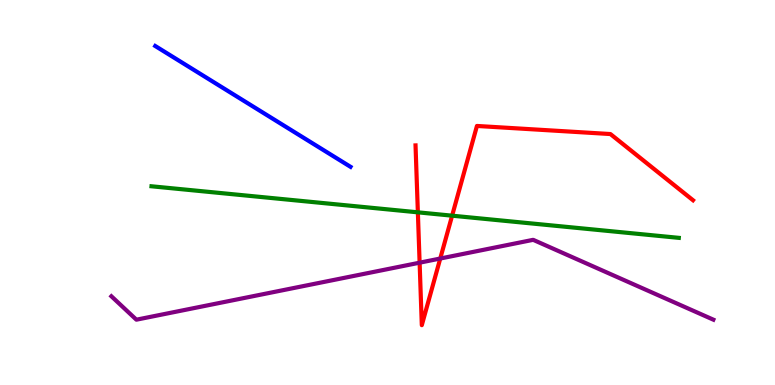[{'lines': ['blue', 'red'], 'intersections': []}, {'lines': ['green', 'red'], 'intersections': [{'x': 5.39, 'y': 4.48}, {'x': 5.83, 'y': 4.4}]}, {'lines': ['purple', 'red'], 'intersections': [{'x': 5.41, 'y': 3.18}, {'x': 5.68, 'y': 3.28}]}, {'lines': ['blue', 'green'], 'intersections': []}, {'lines': ['blue', 'purple'], 'intersections': []}, {'lines': ['green', 'purple'], 'intersections': []}]